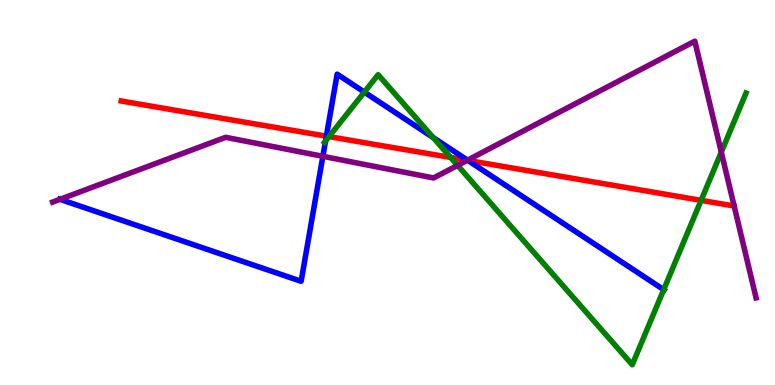[{'lines': ['blue', 'red'], 'intersections': [{'x': 4.21, 'y': 6.46}, {'x': 6.04, 'y': 5.83}]}, {'lines': ['green', 'red'], 'intersections': [{'x': 4.25, 'y': 6.45}, {'x': 5.81, 'y': 5.91}, {'x': 9.05, 'y': 4.8}]}, {'lines': ['purple', 'red'], 'intersections': [{'x': 6.03, 'y': 5.84}]}, {'lines': ['blue', 'green'], 'intersections': [{'x': 4.2, 'y': 6.34}, {'x': 4.7, 'y': 7.61}, {'x': 5.59, 'y': 6.43}, {'x': 8.56, 'y': 2.48}]}, {'lines': ['blue', 'purple'], 'intersections': [{'x': 0.775, 'y': 4.82}, {'x': 4.17, 'y': 5.94}, {'x': 6.03, 'y': 5.84}]}, {'lines': ['green', 'purple'], 'intersections': [{'x': 5.9, 'y': 5.7}, {'x': 9.31, 'y': 6.05}]}]